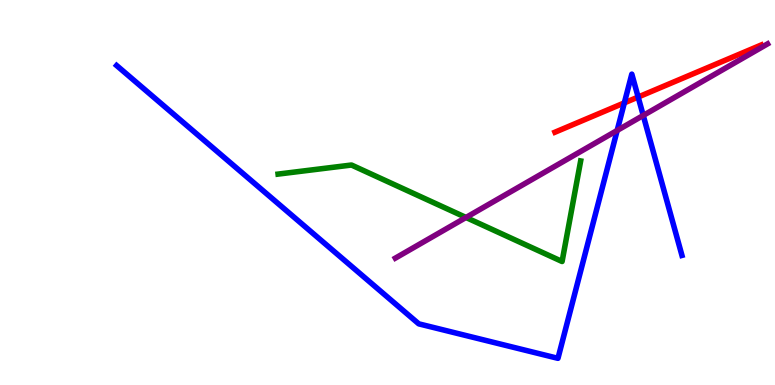[{'lines': ['blue', 'red'], 'intersections': [{'x': 8.06, 'y': 7.33}, {'x': 8.23, 'y': 7.48}]}, {'lines': ['green', 'red'], 'intersections': []}, {'lines': ['purple', 'red'], 'intersections': []}, {'lines': ['blue', 'green'], 'intersections': []}, {'lines': ['blue', 'purple'], 'intersections': [{'x': 7.96, 'y': 6.61}, {'x': 8.3, 'y': 7.0}]}, {'lines': ['green', 'purple'], 'intersections': [{'x': 6.01, 'y': 4.35}]}]